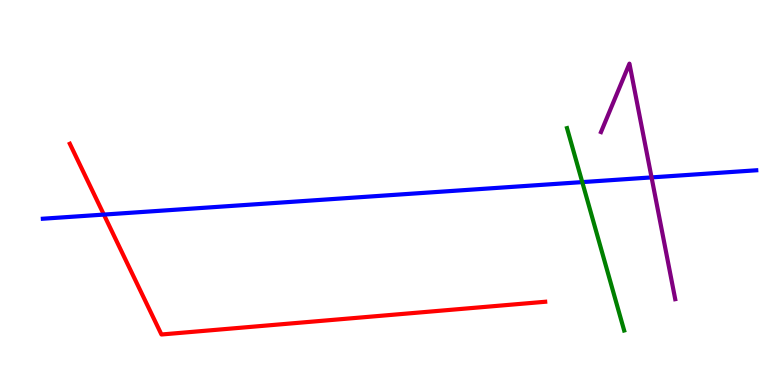[{'lines': ['blue', 'red'], 'intersections': [{'x': 1.34, 'y': 4.43}]}, {'lines': ['green', 'red'], 'intersections': []}, {'lines': ['purple', 'red'], 'intersections': []}, {'lines': ['blue', 'green'], 'intersections': [{'x': 7.51, 'y': 5.27}]}, {'lines': ['blue', 'purple'], 'intersections': [{'x': 8.41, 'y': 5.39}]}, {'lines': ['green', 'purple'], 'intersections': []}]